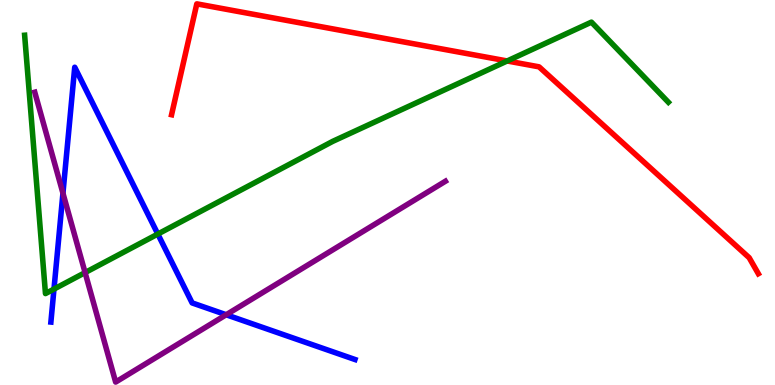[{'lines': ['blue', 'red'], 'intersections': []}, {'lines': ['green', 'red'], 'intersections': [{'x': 6.54, 'y': 8.42}]}, {'lines': ['purple', 'red'], 'intersections': []}, {'lines': ['blue', 'green'], 'intersections': [{'x': 0.697, 'y': 2.49}, {'x': 2.04, 'y': 3.92}]}, {'lines': ['blue', 'purple'], 'intersections': [{'x': 0.812, 'y': 4.98}, {'x': 2.92, 'y': 1.82}]}, {'lines': ['green', 'purple'], 'intersections': [{'x': 1.1, 'y': 2.92}]}]